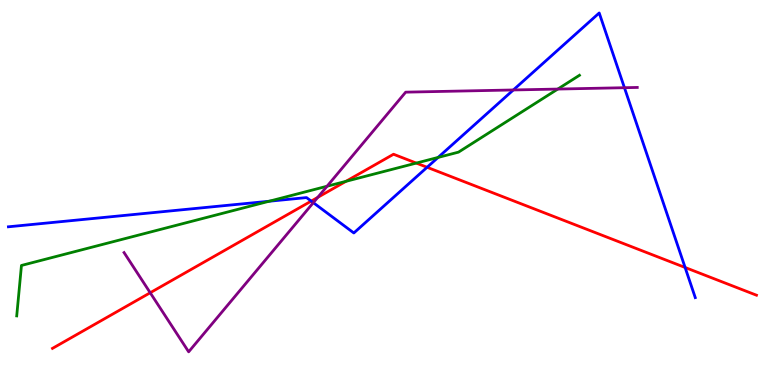[{'lines': ['blue', 'red'], 'intersections': [{'x': 4.02, 'y': 4.78}, {'x': 5.51, 'y': 5.66}, {'x': 8.84, 'y': 3.05}]}, {'lines': ['green', 'red'], 'intersections': [{'x': 4.46, 'y': 5.29}, {'x': 5.37, 'y': 5.76}]}, {'lines': ['purple', 'red'], 'intersections': [{'x': 1.94, 'y': 2.4}, {'x': 4.1, 'y': 4.87}]}, {'lines': ['blue', 'green'], 'intersections': [{'x': 3.47, 'y': 4.77}, {'x': 5.65, 'y': 5.91}]}, {'lines': ['blue', 'purple'], 'intersections': [{'x': 4.04, 'y': 4.74}, {'x': 6.62, 'y': 7.66}, {'x': 8.06, 'y': 7.72}]}, {'lines': ['green', 'purple'], 'intersections': [{'x': 4.22, 'y': 5.16}, {'x': 7.2, 'y': 7.69}]}]